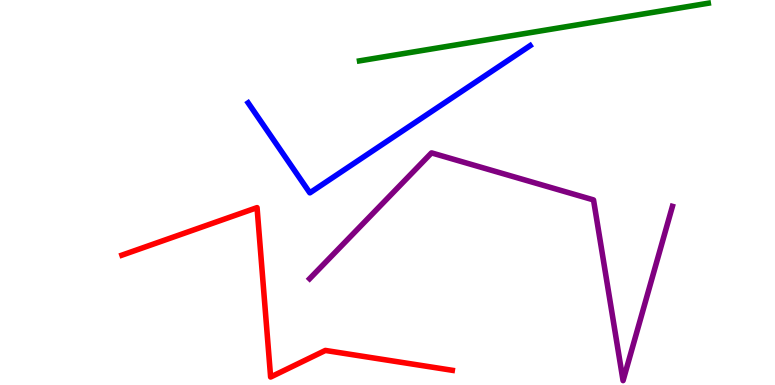[{'lines': ['blue', 'red'], 'intersections': []}, {'lines': ['green', 'red'], 'intersections': []}, {'lines': ['purple', 'red'], 'intersections': []}, {'lines': ['blue', 'green'], 'intersections': []}, {'lines': ['blue', 'purple'], 'intersections': []}, {'lines': ['green', 'purple'], 'intersections': []}]